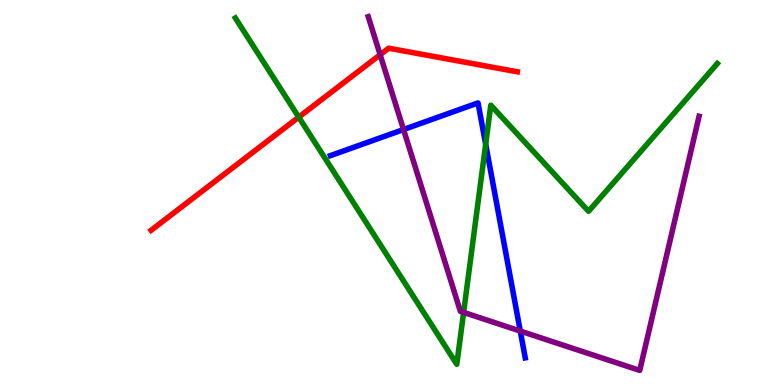[{'lines': ['blue', 'red'], 'intersections': []}, {'lines': ['green', 'red'], 'intersections': [{'x': 3.85, 'y': 6.96}]}, {'lines': ['purple', 'red'], 'intersections': [{'x': 4.91, 'y': 8.58}]}, {'lines': ['blue', 'green'], 'intersections': [{'x': 6.27, 'y': 6.25}]}, {'lines': ['blue', 'purple'], 'intersections': [{'x': 5.21, 'y': 6.64}, {'x': 6.71, 'y': 1.4}]}, {'lines': ['green', 'purple'], 'intersections': [{'x': 5.98, 'y': 1.89}]}]